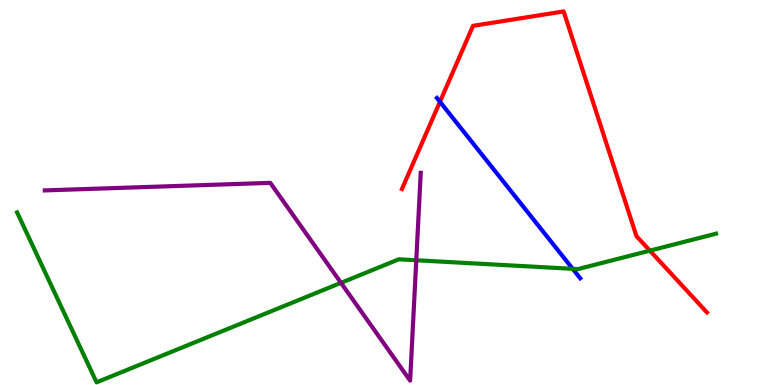[{'lines': ['blue', 'red'], 'intersections': [{'x': 5.68, 'y': 7.36}]}, {'lines': ['green', 'red'], 'intersections': [{'x': 8.39, 'y': 3.49}]}, {'lines': ['purple', 'red'], 'intersections': []}, {'lines': ['blue', 'green'], 'intersections': [{'x': 7.39, 'y': 3.02}]}, {'lines': ['blue', 'purple'], 'intersections': []}, {'lines': ['green', 'purple'], 'intersections': [{'x': 4.4, 'y': 2.65}, {'x': 5.37, 'y': 3.24}]}]